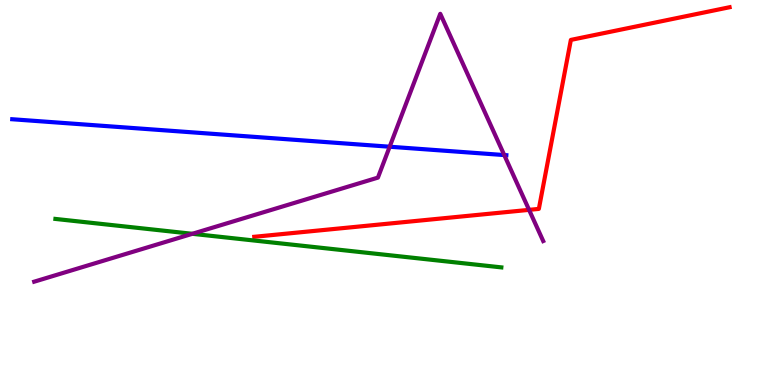[{'lines': ['blue', 'red'], 'intersections': []}, {'lines': ['green', 'red'], 'intersections': []}, {'lines': ['purple', 'red'], 'intersections': [{'x': 6.83, 'y': 4.55}]}, {'lines': ['blue', 'green'], 'intersections': []}, {'lines': ['blue', 'purple'], 'intersections': [{'x': 5.03, 'y': 6.19}, {'x': 6.51, 'y': 5.97}]}, {'lines': ['green', 'purple'], 'intersections': [{'x': 2.48, 'y': 3.93}]}]